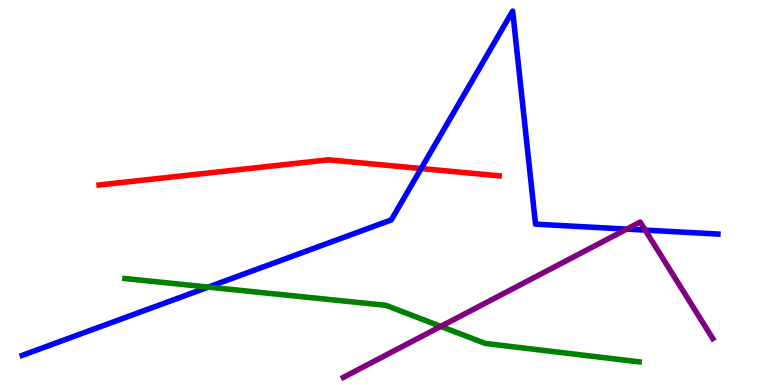[{'lines': ['blue', 'red'], 'intersections': [{'x': 5.43, 'y': 5.62}]}, {'lines': ['green', 'red'], 'intersections': []}, {'lines': ['purple', 'red'], 'intersections': []}, {'lines': ['blue', 'green'], 'intersections': [{'x': 2.69, 'y': 2.54}]}, {'lines': ['blue', 'purple'], 'intersections': [{'x': 8.09, 'y': 4.05}, {'x': 8.32, 'y': 4.02}]}, {'lines': ['green', 'purple'], 'intersections': [{'x': 5.69, 'y': 1.52}]}]